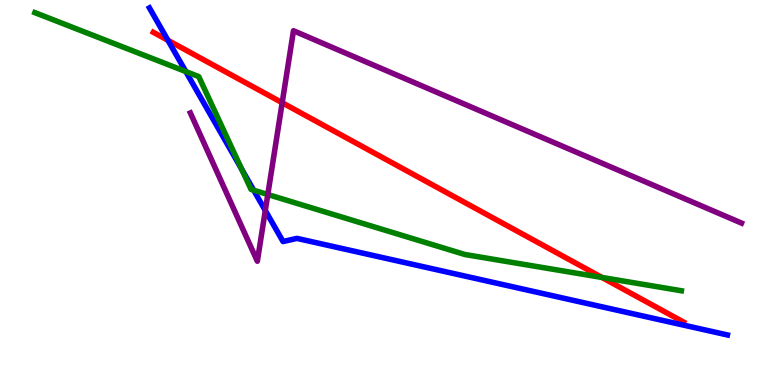[{'lines': ['blue', 'red'], 'intersections': [{'x': 2.17, 'y': 8.95}]}, {'lines': ['green', 'red'], 'intersections': [{'x': 7.77, 'y': 2.79}]}, {'lines': ['purple', 'red'], 'intersections': [{'x': 3.64, 'y': 7.33}]}, {'lines': ['blue', 'green'], 'intersections': [{'x': 2.4, 'y': 8.14}, {'x': 3.12, 'y': 5.6}, {'x': 3.27, 'y': 5.06}]}, {'lines': ['blue', 'purple'], 'intersections': [{'x': 3.42, 'y': 4.53}]}, {'lines': ['green', 'purple'], 'intersections': [{'x': 3.46, 'y': 4.95}]}]